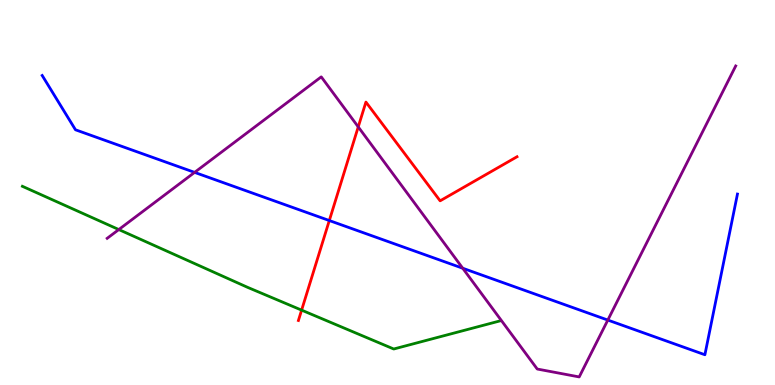[{'lines': ['blue', 'red'], 'intersections': [{'x': 4.25, 'y': 4.27}]}, {'lines': ['green', 'red'], 'intersections': [{'x': 3.89, 'y': 1.94}]}, {'lines': ['purple', 'red'], 'intersections': [{'x': 4.62, 'y': 6.7}]}, {'lines': ['blue', 'green'], 'intersections': []}, {'lines': ['blue', 'purple'], 'intersections': [{'x': 2.51, 'y': 5.52}, {'x': 5.97, 'y': 3.03}, {'x': 7.84, 'y': 1.69}]}, {'lines': ['green', 'purple'], 'intersections': [{'x': 1.53, 'y': 4.04}]}]